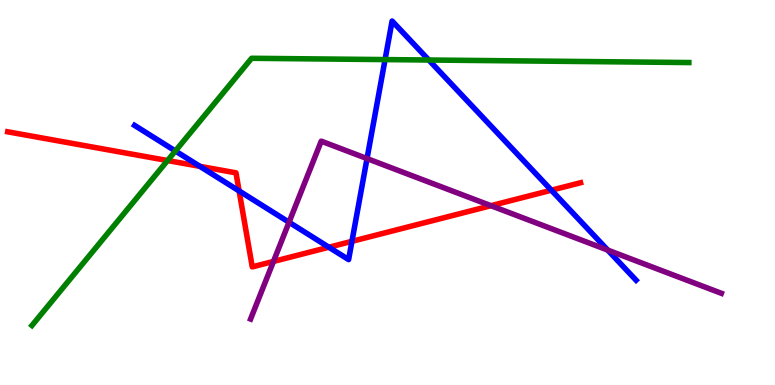[{'lines': ['blue', 'red'], 'intersections': [{'x': 2.58, 'y': 5.68}, {'x': 3.09, 'y': 5.04}, {'x': 4.24, 'y': 3.58}, {'x': 4.54, 'y': 3.73}, {'x': 7.11, 'y': 5.06}]}, {'lines': ['green', 'red'], 'intersections': [{'x': 2.16, 'y': 5.83}]}, {'lines': ['purple', 'red'], 'intersections': [{'x': 3.53, 'y': 3.21}, {'x': 6.33, 'y': 4.66}]}, {'lines': ['blue', 'green'], 'intersections': [{'x': 2.26, 'y': 6.08}, {'x': 4.97, 'y': 8.45}, {'x': 5.53, 'y': 8.44}]}, {'lines': ['blue', 'purple'], 'intersections': [{'x': 3.73, 'y': 4.23}, {'x': 4.74, 'y': 5.88}, {'x': 7.84, 'y': 3.5}]}, {'lines': ['green', 'purple'], 'intersections': []}]